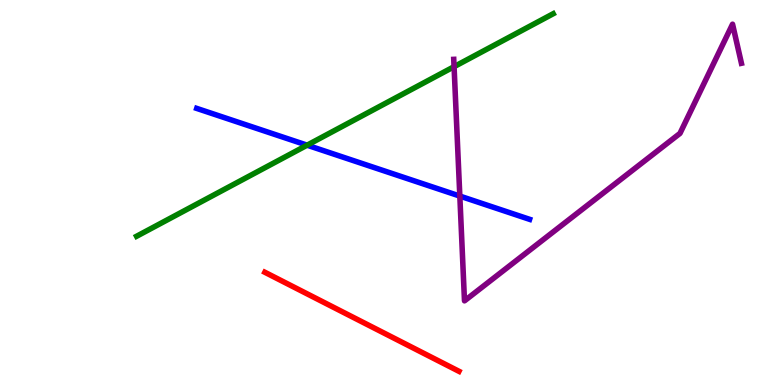[{'lines': ['blue', 'red'], 'intersections': []}, {'lines': ['green', 'red'], 'intersections': []}, {'lines': ['purple', 'red'], 'intersections': []}, {'lines': ['blue', 'green'], 'intersections': [{'x': 3.96, 'y': 6.23}]}, {'lines': ['blue', 'purple'], 'intersections': [{'x': 5.93, 'y': 4.91}]}, {'lines': ['green', 'purple'], 'intersections': [{'x': 5.86, 'y': 8.27}]}]